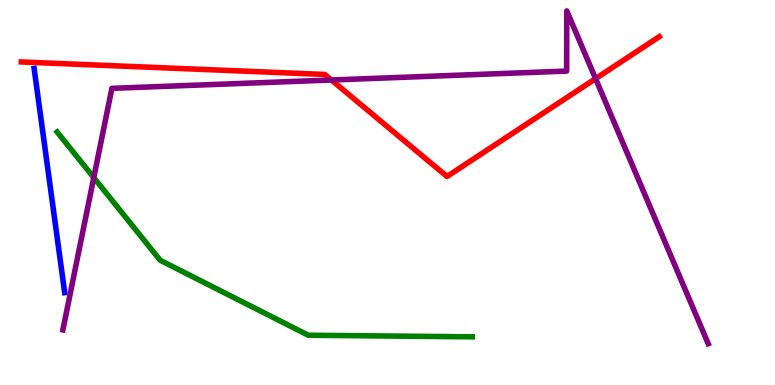[{'lines': ['blue', 'red'], 'intersections': []}, {'lines': ['green', 'red'], 'intersections': []}, {'lines': ['purple', 'red'], 'intersections': [{'x': 4.28, 'y': 7.92}, {'x': 7.68, 'y': 7.96}]}, {'lines': ['blue', 'green'], 'intersections': []}, {'lines': ['blue', 'purple'], 'intersections': []}, {'lines': ['green', 'purple'], 'intersections': [{'x': 1.21, 'y': 5.39}]}]